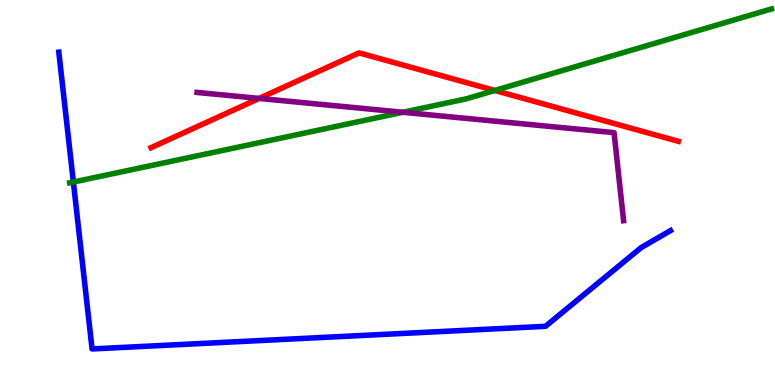[{'lines': ['blue', 'red'], 'intersections': []}, {'lines': ['green', 'red'], 'intersections': [{'x': 6.38, 'y': 7.65}]}, {'lines': ['purple', 'red'], 'intersections': [{'x': 3.34, 'y': 7.44}]}, {'lines': ['blue', 'green'], 'intersections': [{'x': 0.947, 'y': 5.27}]}, {'lines': ['blue', 'purple'], 'intersections': []}, {'lines': ['green', 'purple'], 'intersections': [{'x': 5.2, 'y': 7.08}]}]